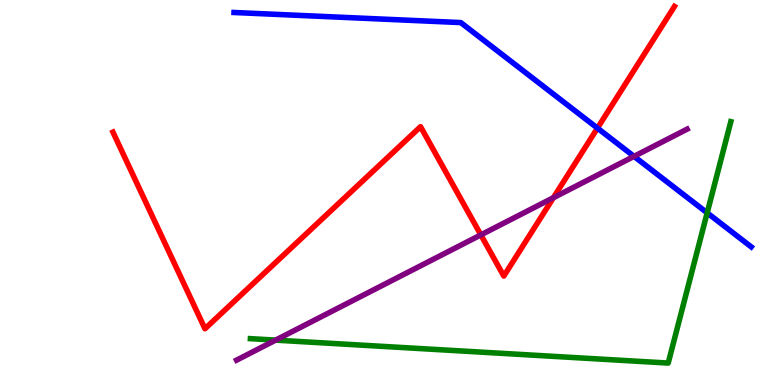[{'lines': ['blue', 'red'], 'intersections': [{'x': 7.71, 'y': 6.67}]}, {'lines': ['green', 'red'], 'intersections': []}, {'lines': ['purple', 'red'], 'intersections': [{'x': 6.2, 'y': 3.9}, {'x': 7.14, 'y': 4.87}]}, {'lines': ['blue', 'green'], 'intersections': [{'x': 9.12, 'y': 4.47}]}, {'lines': ['blue', 'purple'], 'intersections': [{'x': 8.18, 'y': 5.94}]}, {'lines': ['green', 'purple'], 'intersections': [{'x': 3.56, 'y': 1.17}]}]